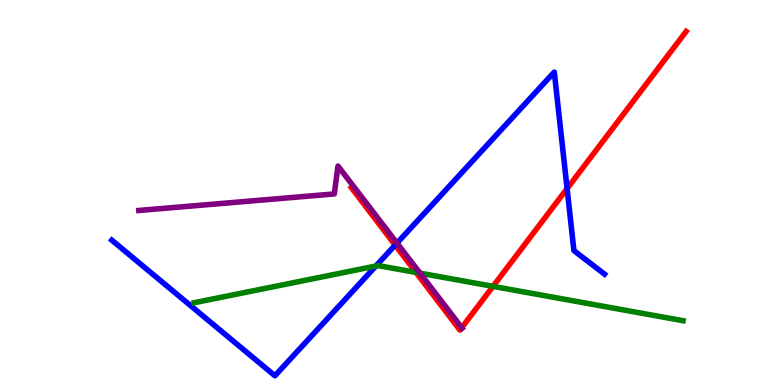[{'lines': ['blue', 'red'], 'intersections': [{'x': 5.1, 'y': 3.63}, {'x': 7.32, 'y': 5.1}]}, {'lines': ['green', 'red'], 'intersections': [{'x': 5.37, 'y': 2.92}, {'x': 6.36, 'y': 2.56}]}, {'lines': ['purple', 'red'], 'intersections': [{'x': 5.96, 'y': 1.49}]}, {'lines': ['blue', 'green'], 'intersections': [{'x': 4.85, 'y': 3.09}]}, {'lines': ['blue', 'purple'], 'intersections': [{'x': 5.12, 'y': 3.69}]}, {'lines': ['green', 'purple'], 'intersections': [{'x': 5.42, 'y': 2.9}]}]